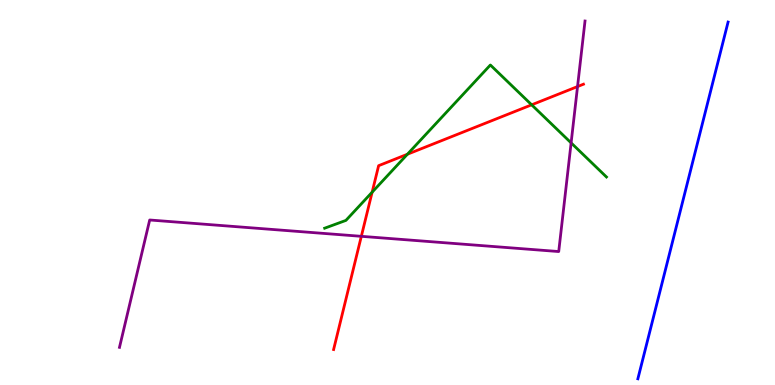[{'lines': ['blue', 'red'], 'intersections': []}, {'lines': ['green', 'red'], 'intersections': [{'x': 4.8, 'y': 5.01}, {'x': 5.26, 'y': 5.99}, {'x': 6.86, 'y': 7.28}]}, {'lines': ['purple', 'red'], 'intersections': [{'x': 4.66, 'y': 3.86}, {'x': 7.45, 'y': 7.75}]}, {'lines': ['blue', 'green'], 'intersections': []}, {'lines': ['blue', 'purple'], 'intersections': []}, {'lines': ['green', 'purple'], 'intersections': [{'x': 7.37, 'y': 6.29}]}]